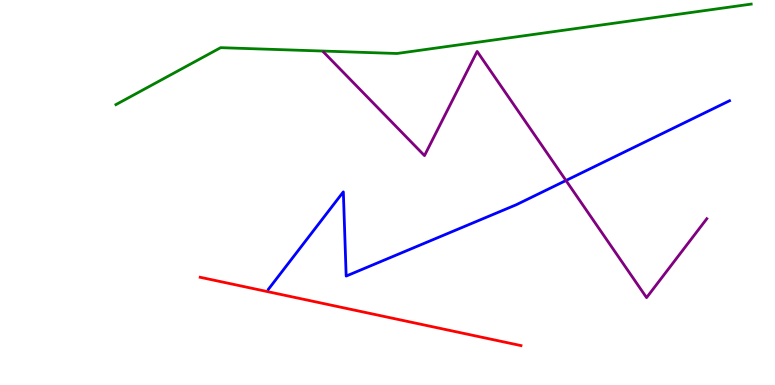[{'lines': ['blue', 'red'], 'intersections': []}, {'lines': ['green', 'red'], 'intersections': []}, {'lines': ['purple', 'red'], 'intersections': []}, {'lines': ['blue', 'green'], 'intersections': []}, {'lines': ['blue', 'purple'], 'intersections': [{'x': 7.3, 'y': 5.31}]}, {'lines': ['green', 'purple'], 'intersections': []}]